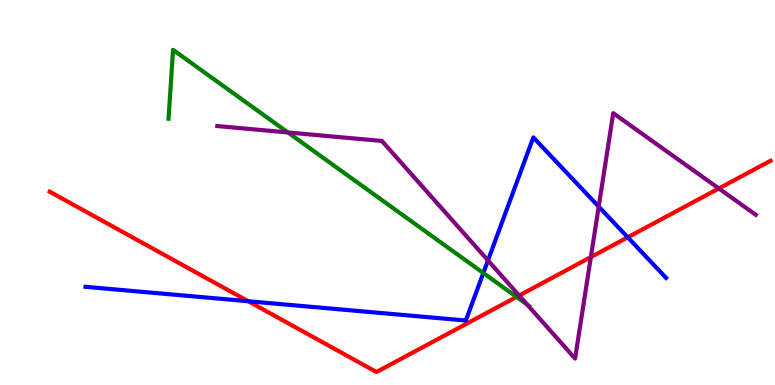[{'lines': ['blue', 'red'], 'intersections': [{'x': 3.2, 'y': 2.18}, {'x': 8.1, 'y': 3.84}]}, {'lines': ['green', 'red'], 'intersections': [{'x': 6.67, 'y': 2.29}]}, {'lines': ['purple', 'red'], 'intersections': [{'x': 6.7, 'y': 2.32}, {'x': 7.62, 'y': 3.32}, {'x': 9.28, 'y': 5.1}]}, {'lines': ['blue', 'green'], 'intersections': [{'x': 6.24, 'y': 2.91}]}, {'lines': ['blue', 'purple'], 'intersections': [{'x': 6.3, 'y': 3.24}, {'x': 7.73, 'y': 4.63}]}, {'lines': ['green', 'purple'], 'intersections': [{'x': 3.71, 'y': 6.56}, {'x': 6.8, 'y': 2.09}]}]